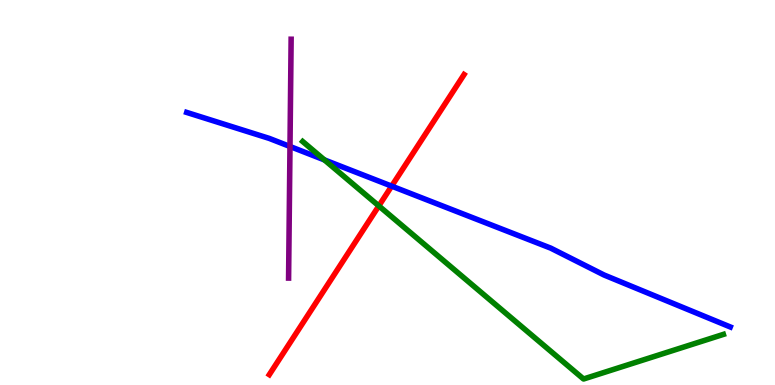[{'lines': ['blue', 'red'], 'intersections': [{'x': 5.05, 'y': 5.17}]}, {'lines': ['green', 'red'], 'intersections': [{'x': 4.89, 'y': 4.65}]}, {'lines': ['purple', 'red'], 'intersections': []}, {'lines': ['blue', 'green'], 'intersections': [{'x': 4.19, 'y': 5.85}]}, {'lines': ['blue', 'purple'], 'intersections': [{'x': 3.74, 'y': 6.2}]}, {'lines': ['green', 'purple'], 'intersections': []}]